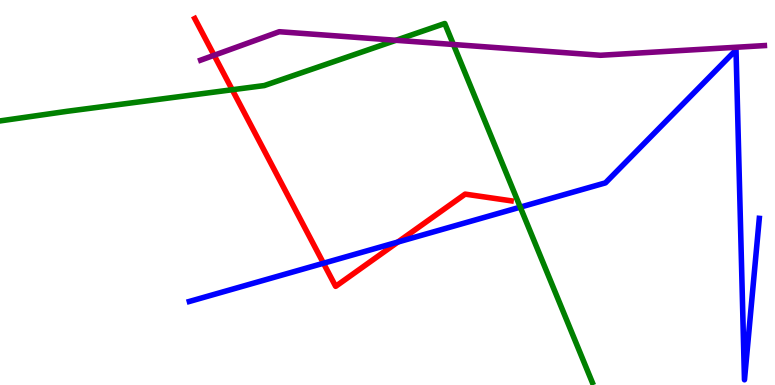[{'lines': ['blue', 'red'], 'intersections': [{'x': 4.17, 'y': 3.16}, {'x': 5.13, 'y': 3.71}]}, {'lines': ['green', 'red'], 'intersections': [{'x': 3.0, 'y': 7.67}]}, {'lines': ['purple', 'red'], 'intersections': [{'x': 2.76, 'y': 8.56}]}, {'lines': ['blue', 'green'], 'intersections': [{'x': 6.71, 'y': 4.62}]}, {'lines': ['blue', 'purple'], 'intersections': []}, {'lines': ['green', 'purple'], 'intersections': [{'x': 5.11, 'y': 8.95}, {'x': 5.85, 'y': 8.84}]}]